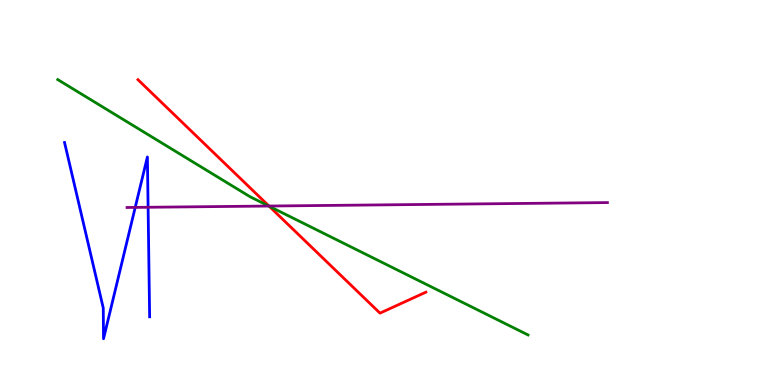[{'lines': ['blue', 'red'], 'intersections': []}, {'lines': ['green', 'red'], 'intersections': [{'x': 3.47, 'y': 4.64}]}, {'lines': ['purple', 'red'], 'intersections': [{'x': 3.47, 'y': 4.65}]}, {'lines': ['blue', 'green'], 'intersections': []}, {'lines': ['blue', 'purple'], 'intersections': [{'x': 1.74, 'y': 4.61}, {'x': 1.91, 'y': 4.62}]}, {'lines': ['green', 'purple'], 'intersections': [{'x': 3.47, 'y': 4.65}]}]